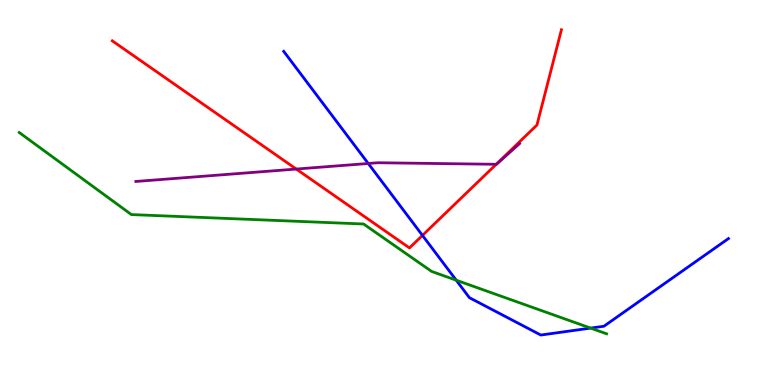[{'lines': ['blue', 'red'], 'intersections': [{'x': 5.45, 'y': 3.89}]}, {'lines': ['green', 'red'], 'intersections': []}, {'lines': ['purple', 'red'], 'intersections': [{'x': 3.82, 'y': 5.61}, {'x': 6.4, 'y': 5.73}]}, {'lines': ['blue', 'green'], 'intersections': [{'x': 5.89, 'y': 2.72}, {'x': 7.62, 'y': 1.48}]}, {'lines': ['blue', 'purple'], 'intersections': [{'x': 4.75, 'y': 5.75}]}, {'lines': ['green', 'purple'], 'intersections': []}]